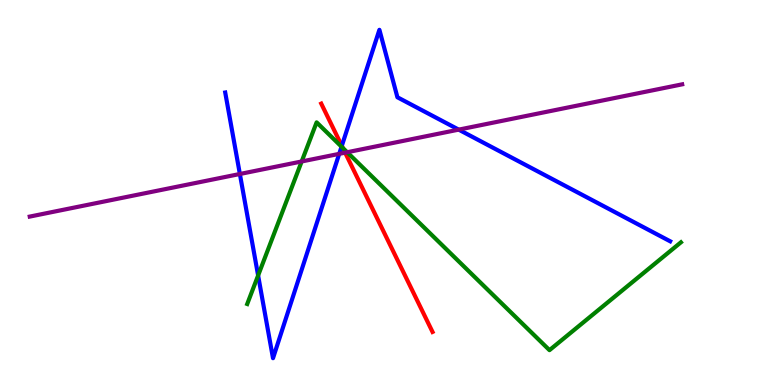[{'lines': ['blue', 'red'], 'intersections': [{'x': 4.41, 'y': 6.21}]}, {'lines': ['green', 'red'], 'intersections': [{'x': 4.42, 'y': 6.16}]}, {'lines': ['purple', 'red'], 'intersections': [{'x': 4.45, 'y': 6.03}]}, {'lines': ['blue', 'green'], 'intersections': [{'x': 3.33, 'y': 2.84}, {'x': 4.41, 'y': 6.19}]}, {'lines': ['blue', 'purple'], 'intersections': [{'x': 3.1, 'y': 5.48}, {'x': 4.38, 'y': 6.0}, {'x': 5.92, 'y': 6.63}]}, {'lines': ['green', 'purple'], 'intersections': [{'x': 3.89, 'y': 5.81}, {'x': 4.48, 'y': 6.05}]}]